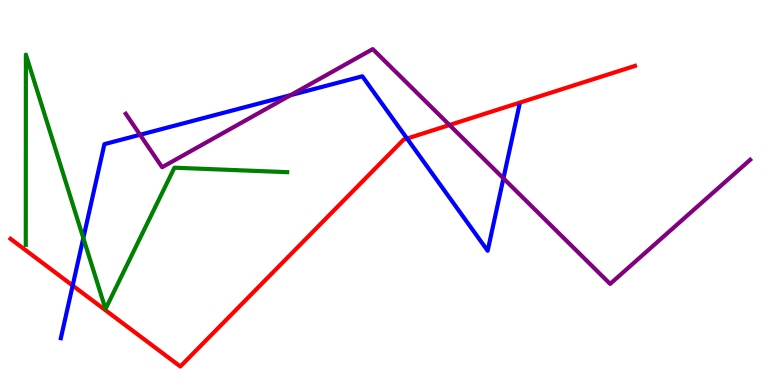[{'lines': ['blue', 'red'], 'intersections': [{'x': 0.938, 'y': 2.58}, {'x': 5.25, 'y': 6.4}]}, {'lines': ['green', 'red'], 'intersections': []}, {'lines': ['purple', 'red'], 'intersections': [{'x': 5.8, 'y': 6.75}]}, {'lines': ['blue', 'green'], 'intersections': [{'x': 1.08, 'y': 3.82}]}, {'lines': ['blue', 'purple'], 'intersections': [{'x': 1.81, 'y': 6.5}, {'x': 3.75, 'y': 7.53}, {'x': 6.5, 'y': 5.37}]}, {'lines': ['green', 'purple'], 'intersections': []}]